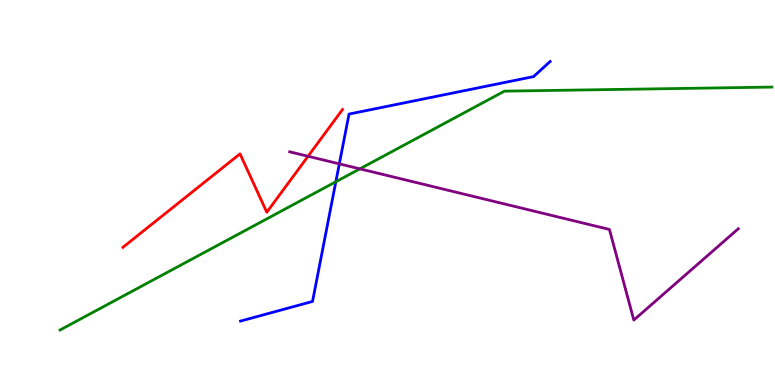[{'lines': ['blue', 'red'], 'intersections': []}, {'lines': ['green', 'red'], 'intersections': []}, {'lines': ['purple', 'red'], 'intersections': [{'x': 3.97, 'y': 5.94}]}, {'lines': ['blue', 'green'], 'intersections': [{'x': 4.33, 'y': 5.28}]}, {'lines': ['blue', 'purple'], 'intersections': [{'x': 4.38, 'y': 5.74}]}, {'lines': ['green', 'purple'], 'intersections': [{'x': 4.64, 'y': 5.61}]}]